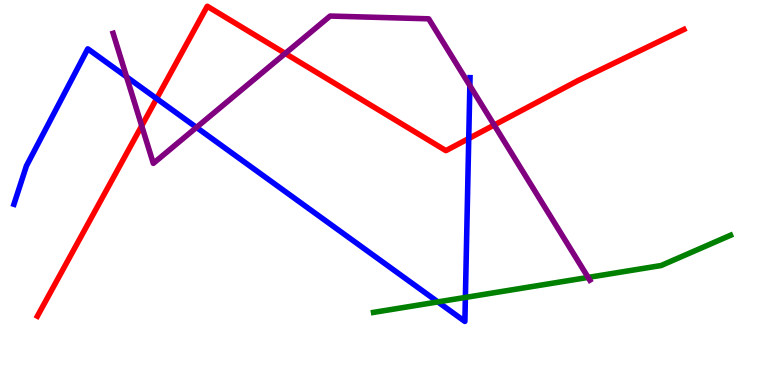[{'lines': ['blue', 'red'], 'intersections': [{'x': 2.02, 'y': 7.44}, {'x': 6.05, 'y': 6.4}]}, {'lines': ['green', 'red'], 'intersections': []}, {'lines': ['purple', 'red'], 'intersections': [{'x': 1.83, 'y': 6.73}, {'x': 3.68, 'y': 8.61}, {'x': 6.38, 'y': 6.75}]}, {'lines': ['blue', 'green'], 'intersections': [{'x': 5.65, 'y': 2.16}, {'x': 6.0, 'y': 2.27}]}, {'lines': ['blue', 'purple'], 'intersections': [{'x': 1.63, 'y': 8.0}, {'x': 2.54, 'y': 6.69}, {'x': 6.06, 'y': 7.78}]}, {'lines': ['green', 'purple'], 'intersections': [{'x': 7.59, 'y': 2.79}]}]